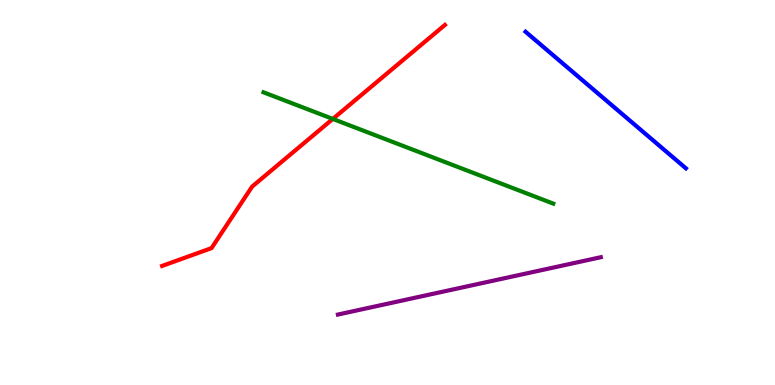[{'lines': ['blue', 'red'], 'intersections': []}, {'lines': ['green', 'red'], 'intersections': [{'x': 4.29, 'y': 6.91}]}, {'lines': ['purple', 'red'], 'intersections': []}, {'lines': ['blue', 'green'], 'intersections': []}, {'lines': ['blue', 'purple'], 'intersections': []}, {'lines': ['green', 'purple'], 'intersections': []}]